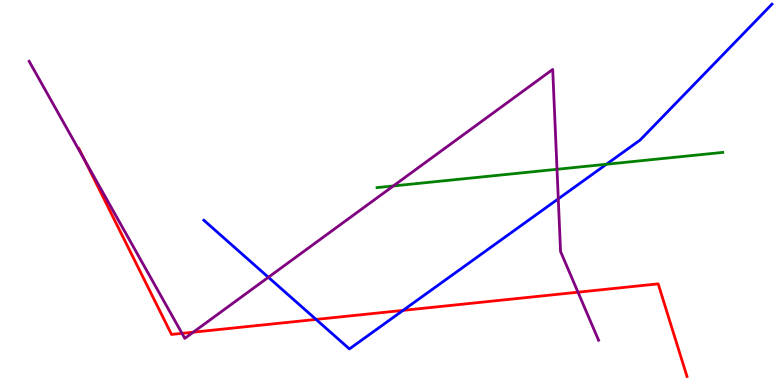[{'lines': ['blue', 'red'], 'intersections': [{'x': 4.08, 'y': 1.7}, {'x': 5.2, 'y': 1.94}]}, {'lines': ['green', 'red'], 'intersections': []}, {'lines': ['purple', 'red'], 'intersections': [{'x': 1.09, 'y': 5.85}, {'x': 2.35, 'y': 1.34}, {'x': 2.49, 'y': 1.37}, {'x': 7.46, 'y': 2.41}]}, {'lines': ['blue', 'green'], 'intersections': [{'x': 7.82, 'y': 5.73}]}, {'lines': ['blue', 'purple'], 'intersections': [{'x': 3.46, 'y': 2.8}, {'x': 7.2, 'y': 4.84}]}, {'lines': ['green', 'purple'], 'intersections': [{'x': 5.08, 'y': 5.17}, {'x': 7.19, 'y': 5.6}]}]